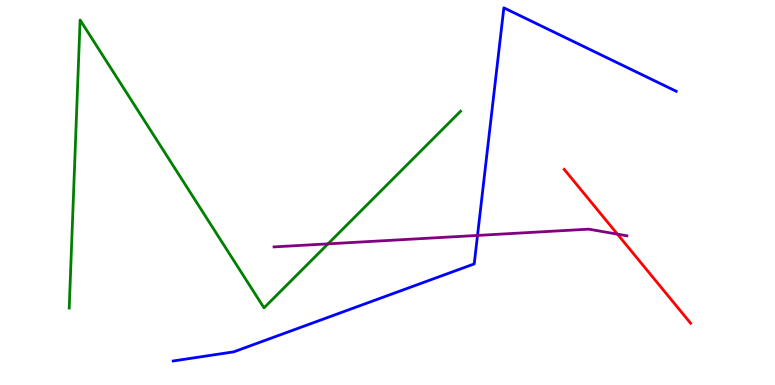[{'lines': ['blue', 'red'], 'intersections': []}, {'lines': ['green', 'red'], 'intersections': []}, {'lines': ['purple', 'red'], 'intersections': [{'x': 7.97, 'y': 3.92}]}, {'lines': ['blue', 'green'], 'intersections': []}, {'lines': ['blue', 'purple'], 'intersections': [{'x': 6.16, 'y': 3.89}]}, {'lines': ['green', 'purple'], 'intersections': [{'x': 4.23, 'y': 3.67}]}]